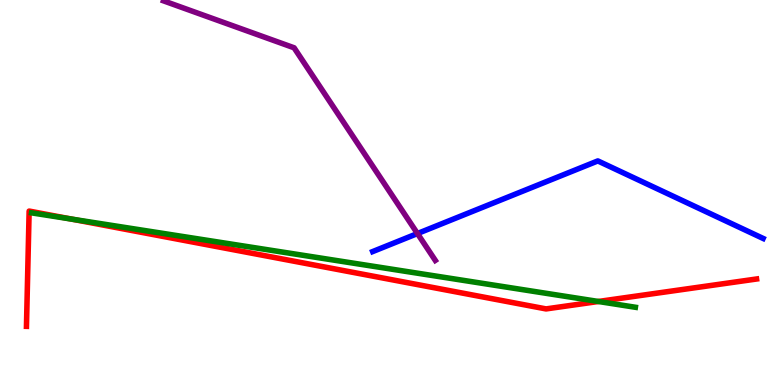[{'lines': ['blue', 'red'], 'intersections': []}, {'lines': ['green', 'red'], 'intersections': [{'x': 0.925, 'y': 4.31}, {'x': 7.72, 'y': 2.17}]}, {'lines': ['purple', 'red'], 'intersections': []}, {'lines': ['blue', 'green'], 'intersections': []}, {'lines': ['blue', 'purple'], 'intersections': [{'x': 5.39, 'y': 3.93}]}, {'lines': ['green', 'purple'], 'intersections': []}]